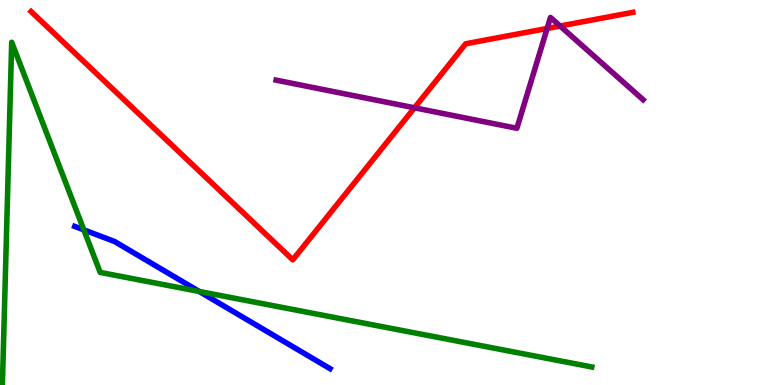[{'lines': ['blue', 'red'], 'intersections': []}, {'lines': ['green', 'red'], 'intersections': []}, {'lines': ['purple', 'red'], 'intersections': [{'x': 5.35, 'y': 7.2}, {'x': 7.06, 'y': 9.26}, {'x': 7.23, 'y': 9.32}]}, {'lines': ['blue', 'green'], 'intersections': [{'x': 1.08, 'y': 4.03}, {'x': 2.57, 'y': 2.43}]}, {'lines': ['blue', 'purple'], 'intersections': []}, {'lines': ['green', 'purple'], 'intersections': []}]